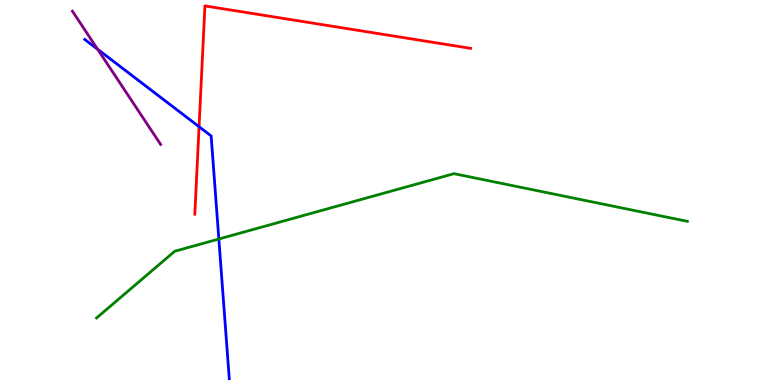[{'lines': ['blue', 'red'], 'intersections': [{'x': 2.57, 'y': 6.71}]}, {'lines': ['green', 'red'], 'intersections': []}, {'lines': ['purple', 'red'], 'intersections': []}, {'lines': ['blue', 'green'], 'intersections': [{'x': 2.82, 'y': 3.79}]}, {'lines': ['blue', 'purple'], 'intersections': [{'x': 1.26, 'y': 8.72}]}, {'lines': ['green', 'purple'], 'intersections': []}]